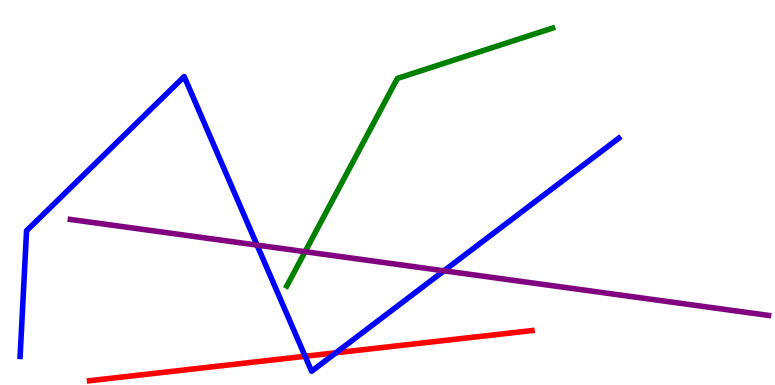[{'lines': ['blue', 'red'], 'intersections': [{'x': 3.94, 'y': 0.746}, {'x': 4.33, 'y': 0.837}]}, {'lines': ['green', 'red'], 'intersections': []}, {'lines': ['purple', 'red'], 'intersections': []}, {'lines': ['blue', 'green'], 'intersections': []}, {'lines': ['blue', 'purple'], 'intersections': [{'x': 3.32, 'y': 3.63}, {'x': 5.73, 'y': 2.97}]}, {'lines': ['green', 'purple'], 'intersections': [{'x': 3.94, 'y': 3.46}]}]